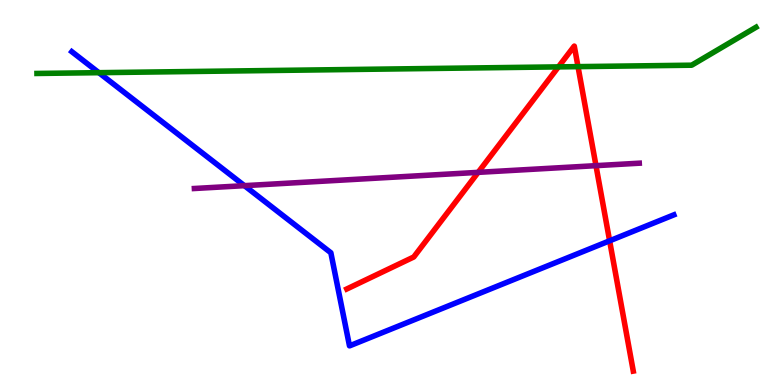[{'lines': ['blue', 'red'], 'intersections': [{'x': 7.87, 'y': 3.75}]}, {'lines': ['green', 'red'], 'intersections': [{'x': 7.21, 'y': 8.26}, {'x': 7.46, 'y': 8.27}]}, {'lines': ['purple', 'red'], 'intersections': [{'x': 6.17, 'y': 5.52}, {'x': 7.69, 'y': 5.7}]}, {'lines': ['blue', 'green'], 'intersections': [{'x': 1.28, 'y': 8.11}]}, {'lines': ['blue', 'purple'], 'intersections': [{'x': 3.15, 'y': 5.18}]}, {'lines': ['green', 'purple'], 'intersections': []}]